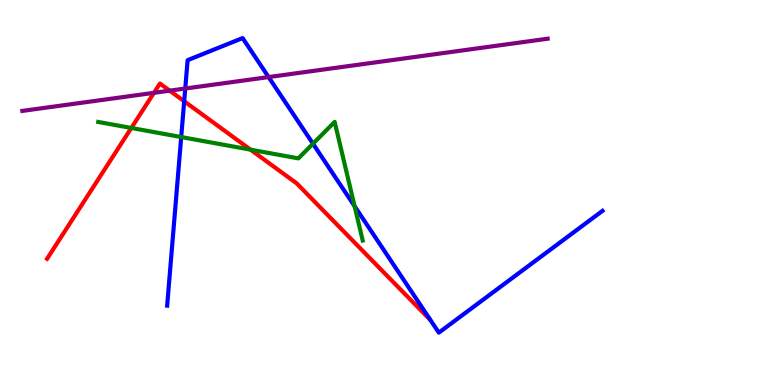[{'lines': ['blue', 'red'], 'intersections': [{'x': 2.38, 'y': 7.37}]}, {'lines': ['green', 'red'], 'intersections': [{'x': 1.69, 'y': 6.68}, {'x': 3.23, 'y': 6.11}]}, {'lines': ['purple', 'red'], 'intersections': [{'x': 1.99, 'y': 7.59}, {'x': 2.19, 'y': 7.65}]}, {'lines': ['blue', 'green'], 'intersections': [{'x': 2.34, 'y': 6.44}, {'x': 4.04, 'y': 6.27}, {'x': 4.58, 'y': 4.64}]}, {'lines': ['blue', 'purple'], 'intersections': [{'x': 2.39, 'y': 7.7}, {'x': 3.47, 'y': 8.0}]}, {'lines': ['green', 'purple'], 'intersections': []}]